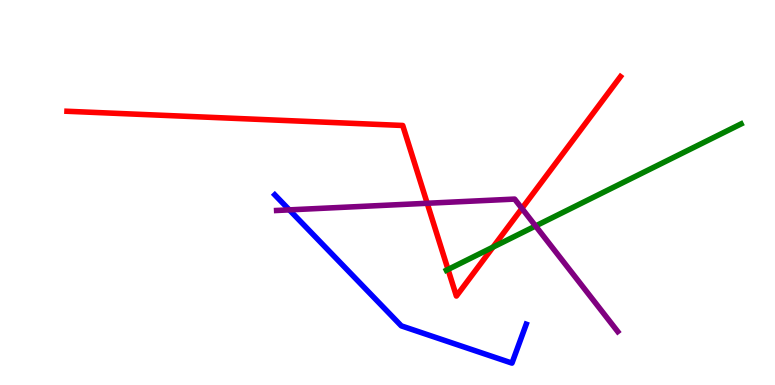[{'lines': ['blue', 'red'], 'intersections': []}, {'lines': ['green', 'red'], 'intersections': [{'x': 5.78, 'y': 3.0}, {'x': 6.36, 'y': 3.58}]}, {'lines': ['purple', 'red'], 'intersections': [{'x': 5.51, 'y': 4.72}, {'x': 6.73, 'y': 4.59}]}, {'lines': ['blue', 'green'], 'intersections': []}, {'lines': ['blue', 'purple'], 'intersections': [{'x': 3.73, 'y': 4.55}]}, {'lines': ['green', 'purple'], 'intersections': [{'x': 6.91, 'y': 4.13}]}]